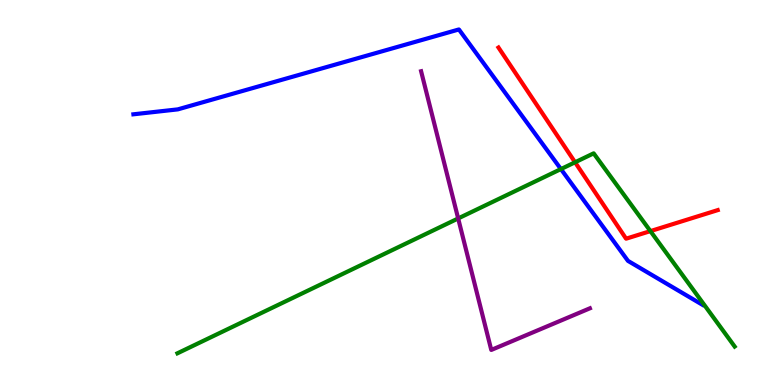[{'lines': ['blue', 'red'], 'intersections': []}, {'lines': ['green', 'red'], 'intersections': [{'x': 7.42, 'y': 5.78}, {'x': 8.39, 'y': 4.0}]}, {'lines': ['purple', 'red'], 'intersections': []}, {'lines': ['blue', 'green'], 'intersections': [{'x': 7.24, 'y': 5.61}]}, {'lines': ['blue', 'purple'], 'intersections': []}, {'lines': ['green', 'purple'], 'intersections': [{'x': 5.91, 'y': 4.33}]}]